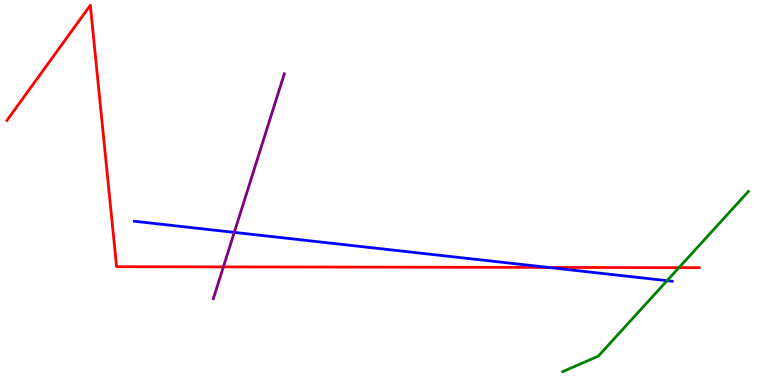[{'lines': ['blue', 'red'], 'intersections': [{'x': 7.07, 'y': 3.05}]}, {'lines': ['green', 'red'], 'intersections': [{'x': 8.76, 'y': 3.05}]}, {'lines': ['purple', 'red'], 'intersections': [{'x': 2.88, 'y': 3.07}]}, {'lines': ['blue', 'green'], 'intersections': [{'x': 8.61, 'y': 2.71}]}, {'lines': ['blue', 'purple'], 'intersections': [{'x': 3.02, 'y': 3.96}]}, {'lines': ['green', 'purple'], 'intersections': []}]